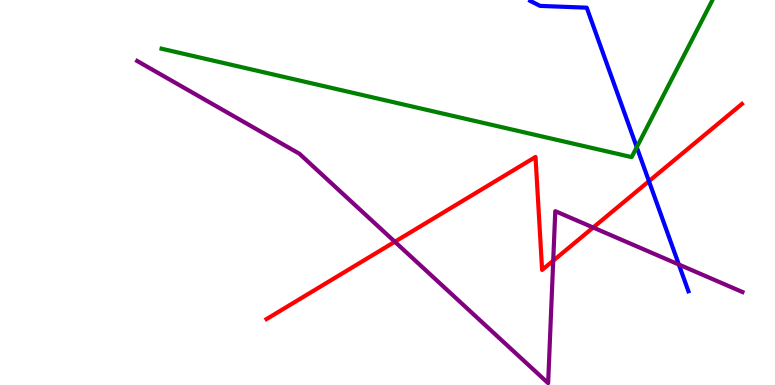[{'lines': ['blue', 'red'], 'intersections': [{'x': 8.37, 'y': 5.29}]}, {'lines': ['green', 'red'], 'intersections': []}, {'lines': ['purple', 'red'], 'intersections': [{'x': 5.09, 'y': 3.72}, {'x': 7.14, 'y': 3.23}, {'x': 7.65, 'y': 4.09}]}, {'lines': ['blue', 'green'], 'intersections': [{'x': 8.22, 'y': 6.18}]}, {'lines': ['blue', 'purple'], 'intersections': [{'x': 8.76, 'y': 3.13}]}, {'lines': ['green', 'purple'], 'intersections': []}]